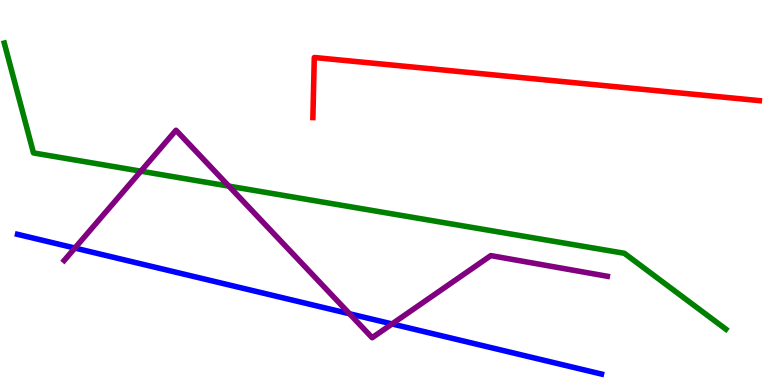[{'lines': ['blue', 'red'], 'intersections': []}, {'lines': ['green', 'red'], 'intersections': []}, {'lines': ['purple', 'red'], 'intersections': []}, {'lines': ['blue', 'green'], 'intersections': []}, {'lines': ['blue', 'purple'], 'intersections': [{'x': 0.966, 'y': 3.56}, {'x': 4.51, 'y': 1.85}, {'x': 5.06, 'y': 1.59}]}, {'lines': ['green', 'purple'], 'intersections': [{'x': 1.82, 'y': 5.55}, {'x': 2.95, 'y': 5.17}]}]